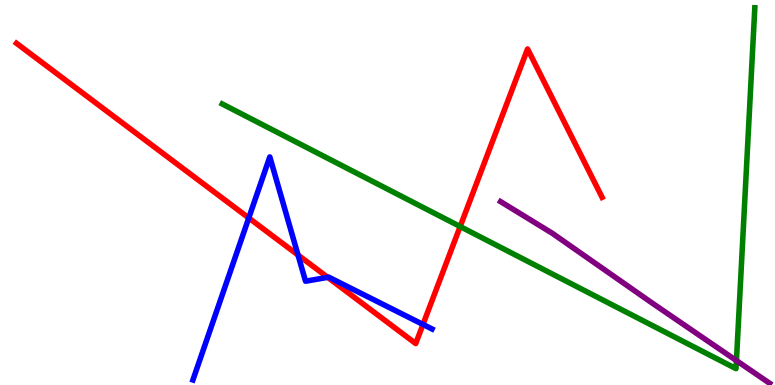[{'lines': ['blue', 'red'], 'intersections': [{'x': 3.21, 'y': 4.34}, {'x': 3.85, 'y': 3.38}, {'x': 4.23, 'y': 2.8}, {'x': 5.46, 'y': 1.57}]}, {'lines': ['green', 'red'], 'intersections': [{'x': 5.94, 'y': 4.12}]}, {'lines': ['purple', 'red'], 'intersections': []}, {'lines': ['blue', 'green'], 'intersections': []}, {'lines': ['blue', 'purple'], 'intersections': []}, {'lines': ['green', 'purple'], 'intersections': [{'x': 9.5, 'y': 0.634}]}]